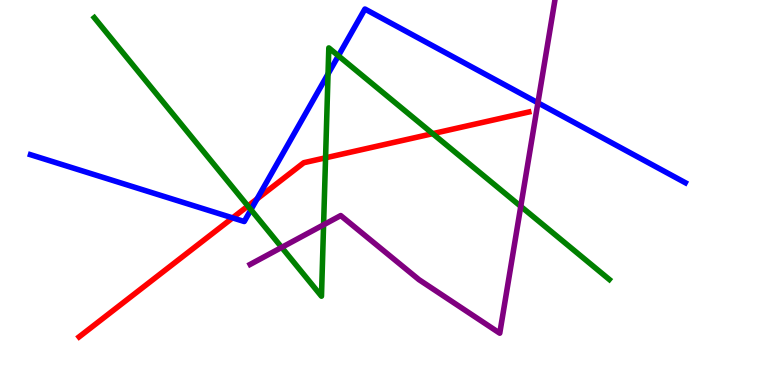[{'lines': ['blue', 'red'], 'intersections': [{'x': 3.0, 'y': 4.34}, {'x': 3.32, 'y': 4.83}]}, {'lines': ['green', 'red'], 'intersections': [{'x': 3.2, 'y': 4.65}, {'x': 4.2, 'y': 5.9}, {'x': 5.58, 'y': 6.53}]}, {'lines': ['purple', 'red'], 'intersections': []}, {'lines': ['blue', 'green'], 'intersections': [{'x': 3.24, 'y': 4.55}, {'x': 4.23, 'y': 8.08}, {'x': 4.37, 'y': 8.55}]}, {'lines': ['blue', 'purple'], 'intersections': [{'x': 6.94, 'y': 7.33}]}, {'lines': ['green', 'purple'], 'intersections': [{'x': 3.63, 'y': 3.57}, {'x': 4.18, 'y': 4.16}, {'x': 6.72, 'y': 4.64}]}]